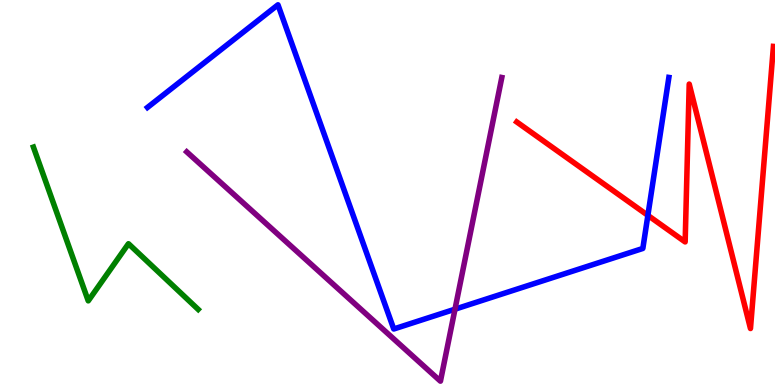[{'lines': ['blue', 'red'], 'intersections': [{'x': 8.36, 'y': 4.41}]}, {'lines': ['green', 'red'], 'intersections': []}, {'lines': ['purple', 'red'], 'intersections': []}, {'lines': ['blue', 'green'], 'intersections': []}, {'lines': ['blue', 'purple'], 'intersections': [{'x': 5.87, 'y': 1.97}]}, {'lines': ['green', 'purple'], 'intersections': []}]